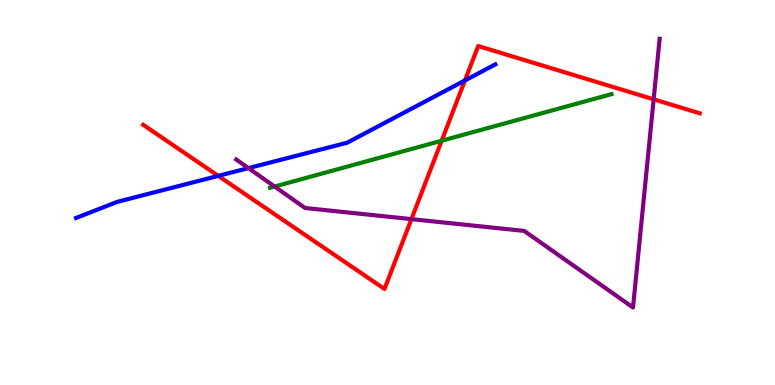[{'lines': ['blue', 'red'], 'intersections': [{'x': 2.82, 'y': 5.43}, {'x': 6.0, 'y': 7.91}]}, {'lines': ['green', 'red'], 'intersections': [{'x': 5.7, 'y': 6.34}]}, {'lines': ['purple', 'red'], 'intersections': [{'x': 5.31, 'y': 4.31}, {'x': 8.43, 'y': 7.42}]}, {'lines': ['blue', 'green'], 'intersections': []}, {'lines': ['blue', 'purple'], 'intersections': [{'x': 3.21, 'y': 5.63}]}, {'lines': ['green', 'purple'], 'intersections': [{'x': 3.54, 'y': 5.15}]}]